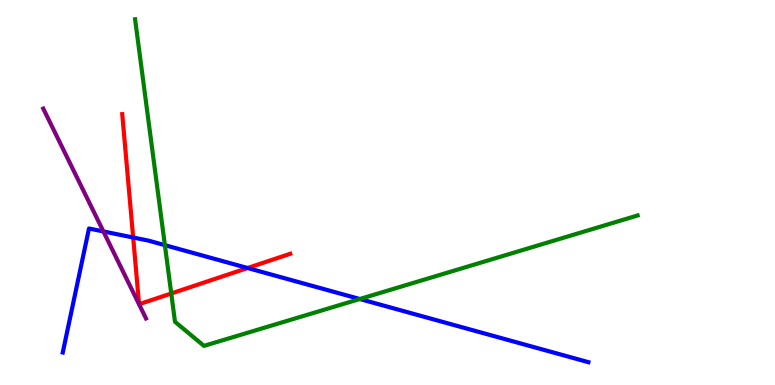[{'lines': ['blue', 'red'], 'intersections': [{'x': 1.72, 'y': 3.83}, {'x': 3.19, 'y': 3.04}]}, {'lines': ['green', 'red'], 'intersections': [{'x': 2.21, 'y': 2.38}]}, {'lines': ['purple', 'red'], 'intersections': []}, {'lines': ['blue', 'green'], 'intersections': [{'x': 2.13, 'y': 3.63}, {'x': 4.64, 'y': 2.23}]}, {'lines': ['blue', 'purple'], 'intersections': [{'x': 1.33, 'y': 3.99}]}, {'lines': ['green', 'purple'], 'intersections': []}]